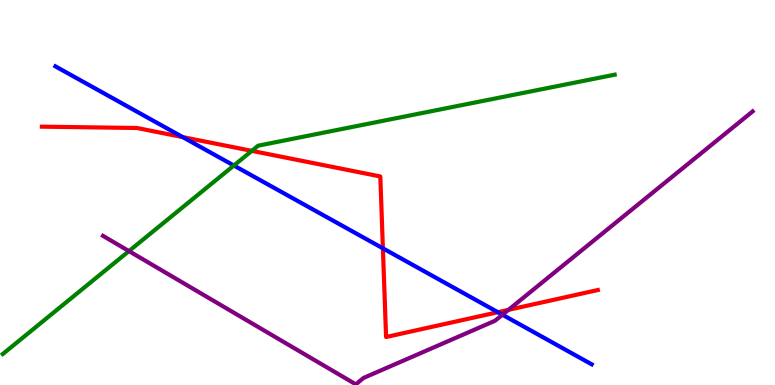[{'lines': ['blue', 'red'], 'intersections': [{'x': 2.36, 'y': 6.44}, {'x': 4.94, 'y': 3.55}, {'x': 6.42, 'y': 1.89}]}, {'lines': ['green', 'red'], 'intersections': [{'x': 3.25, 'y': 6.08}]}, {'lines': ['purple', 'red'], 'intersections': [{'x': 6.56, 'y': 1.95}]}, {'lines': ['blue', 'green'], 'intersections': [{'x': 3.02, 'y': 5.7}]}, {'lines': ['blue', 'purple'], 'intersections': [{'x': 6.48, 'y': 1.83}]}, {'lines': ['green', 'purple'], 'intersections': [{'x': 1.66, 'y': 3.48}]}]